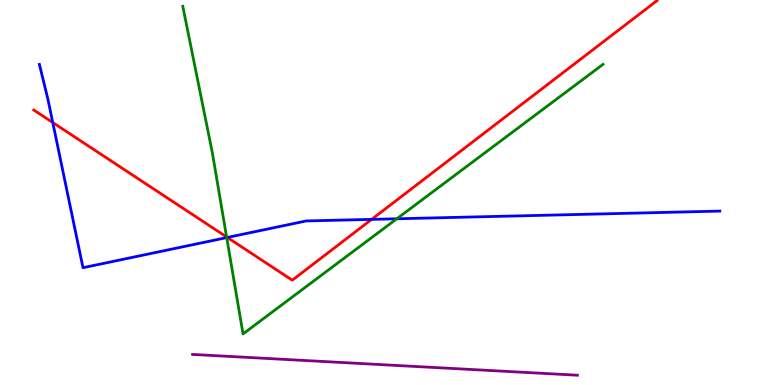[{'lines': ['blue', 'red'], 'intersections': [{'x': 0.681, 'y': 6.82}, {'x': 2.93, 'y': 3.83}, {'x': 4.8, 'y': 4.3}]}, {'lines': ['green', 'red'], 'intersections': [{'x': 2.92, 'y': 3.85}]}, {'lines': ['purple', 'red'], 'intersections': []}, {'lines': ['blue', 'green'], 'intersections': [{'x': 2.93, 'y': 3.83}, {'x': 5.12, 'y': 4.32}]}, {'lines': ['blue', 'purple'], 'intersections': []}, {'lines': ['green', 'purple'], 'intersections': []}]